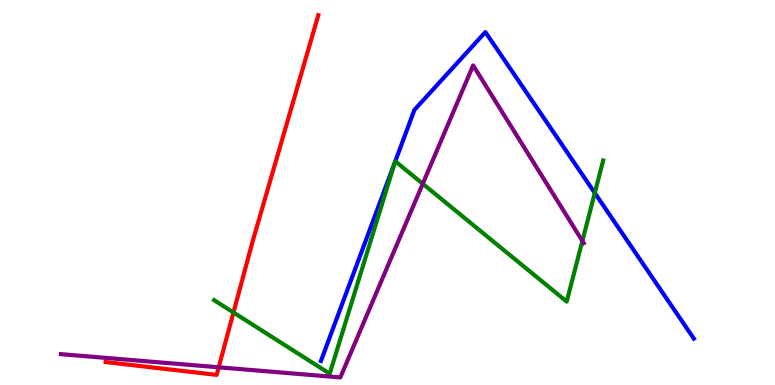[{'lines': ['blue', 'red'], 'intersections': []}, {'lines': ['green', 'red'], 'intersections': [{'x': 3.01, 'y': 1.88}]}, {'lines': ['purple', 'red'], 'intersections': [{'x': 2.82, 'y': 0.46}]}, {'lines': ['blue', 'green'], 'intersections': [{'x': 5.1, 'y': 5.78}, {'x': 5.1, 'y': 5.81}, {'x': 7.67, 'y': 4.99}]}, {'lines': ['blue', 'purple'], 'intersections': []}, {'lines': ['green', 'purple'], 'intersections': [{'x': 5.45, 'y': 5.23}, {'x': 7.51, 'y': 3.74}]}]